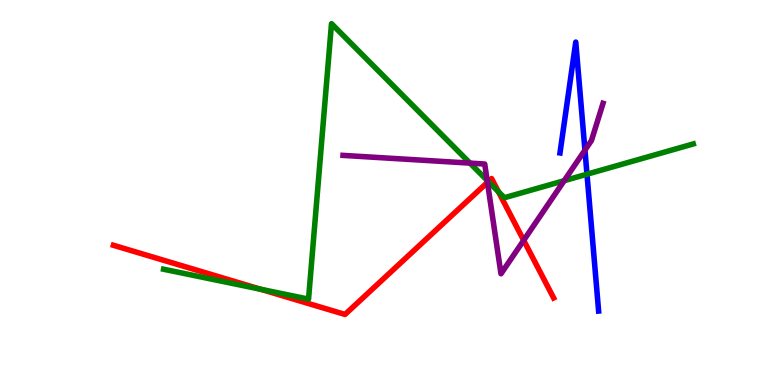[{'lines': ['blue', 'red'], 'intersections': []}, {'lines': ['green', 'red'], 'intersections': [{'x': 3.36, 'y': 2.49}, {'x': 6.3, 'y': 5.28}, {'x': 6.43, 'y': 5.02}]}, {'lines': ['purple', 'red'], 'intersections': [{'x': 6.29, 'y': 5.26}, {'x': 6.76, 'y': 3.76}]}, {'lines': ['blue', 'green'], 'intersections': [{'x': 7.57, 'y': 5.48}]}, {'lines': ['blue', 'purple'], 'intersections': [{'x': 7.55, 'y': 6.1}]}, {'lines': ['green', 'purple'], 'intersections': [{'x': 6.06, 'y': 5.76}, {'x': 6.29, 'y': 5.31}, {'x': 7.28, 'y': 5.31}]}]